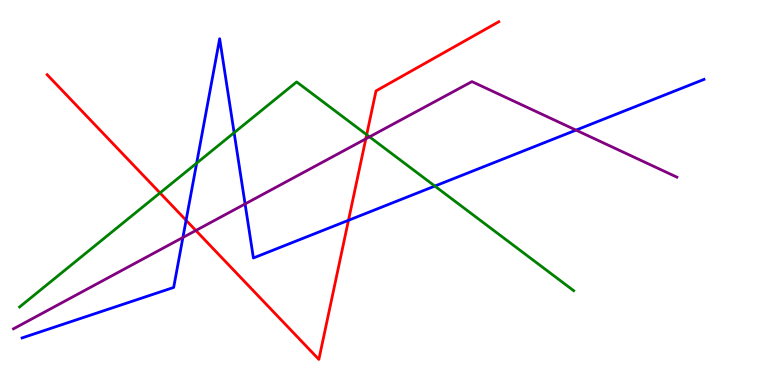[{'lines': ['blue', 'red'], 'intersections': [{'x': 2.4, 'y': 4.28}, {'x': 4.5, 'y': 4.28}]}, {'lines': ['green', 'red'], 'intersections': [{'x': 2.06, 'y': 4.99}, {'x': 4.73, 'y': 6.5}]}, {'lines': ['purple', 'red'], 'intersections': [{'x': 2.53, 'y': 4.01}, {'x': 4.72, 'y': 6.39}]}, {'lines': ['blue', 'green'], 'intersections': [{'x': 2.54, 'y': 5.76}, {'x': 3.02, 'y': 6.55}, {'x': 5.61, 'y': 5.17}]}, {'lines': ['blue', 'purple'], 'intersections': [{'x': 2.36, 'y': 3.83}, {'x': 3.16, 'y': 4.7}, {'x': 7.43, 'y': 6.62}]}, {'lines': ['green', 'purple'], 'intersections': [{'x': 4.77, 'y': 6.45}]}]